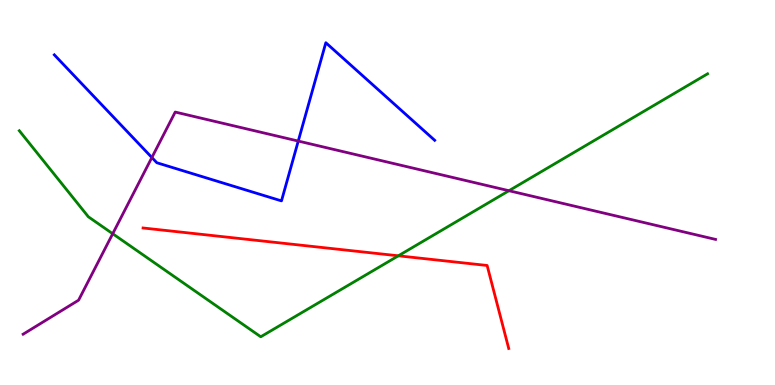[{'lines': ['blue', 'red'], 'intersections': []}, {'lines': ['green', 'red'], 'intersections': [{'x': 5.14, 'y': 3.36}]}, {'lines': ['purple', 'red'], 'intersections': []}, {'lines': ['blue', 'green'], 'intersections': []}, {'lines': ['blue', 'purple'], 'intersections': [{'x': 1.96, 'y': 5.91}, {'x': 3.85, 'y': 6.34}]}, {'lines': ['green', 'purple'], 'intersections': [{'x': 1.45, 'y': 3.93}, {'x': 6.57, 'y': 5.05}]}]